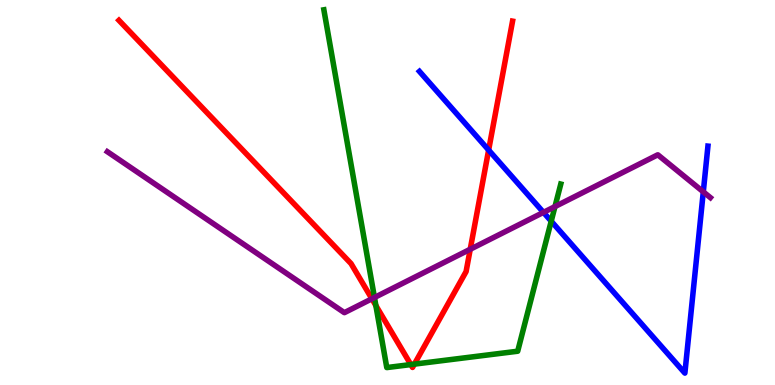[{'lines': ['blue', 'red'], 'intersections': [{'x': 6.31, 'y': 6.1}]}, {'lines': ['green', 'red'], 'intersections': [{'x': 4.85, 'y': 2.06}, {'x': 5.3, 'y': 0.531}, {'x': 5.35, 'y': 0.542}]}, {'lines': ['purple', 'red'], 'intersections': [{'x': 4.8, 'y': 2.24}, {'x': 6.07, 'y': 3.53}]}, {'lines': ['blue', 'green'], 'intersections': [{'x': 7.11, 'y': 4.25}]}, {'lines': ['blue', 'purple'], 'intersections': [{'x': 7.01, 'y': 4.48}, {'x': 9.07, 'y': 5.02}]}, {'lines': ['green', 'purple'], 'intersections': [{'x': 4.83, 'y': 2.27}, {'x': 7.16, 'y': 4.63}]}]